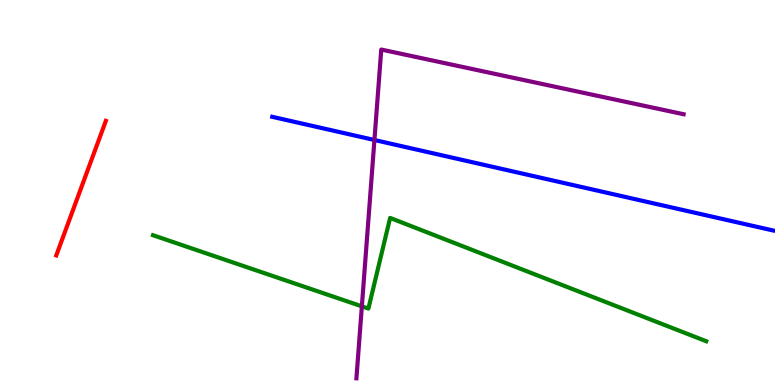[{'lines': ['blue', 'red'], 'intersections': []}, {'lines': ['green', 'red'], 'intersections': []}, {'lines': ['purple', 'red'], 'intersections': []}, {'lines': ['blue', 'green'], 'intersections': []}, {'lines': ['blue', 'purple'], 'intersections': [{'x': 4.83, 'y': 6.36}]}, {'lines': ['green', 'purple'], 'intersections': [{'x': 4.67, 'y': 2.04}]}]